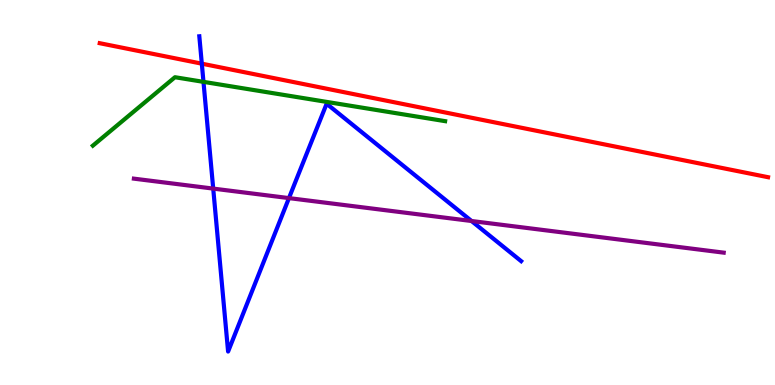[{'lines': ['blue', 'red'], 'intersections': [{'x': 2.6, 'y': 8.35}]}, {'lines': ['green', 'red'], 'intersections': []}, {'lines': ['purple', 'red'], 'intersections': []}, {'lines': ['blue', 'green'], 'intersections': [{'x': 2.63, 'y': 7.87}]}, {'lines': ['blue', 'purple'], 'intersections': [{'x': 2.75, 'y': 5.1}, {'x': 3.73, 'y': 4.85}, {'x': 6.08, 'y': 4.26}]}, {'lines': ['green', 'purple'], 'intersections': []}]